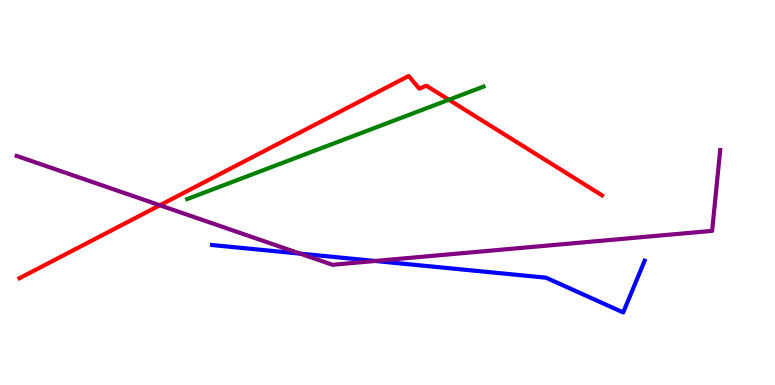[{'lines': ['blue', 'red'], 'intersections': []}, {'lines': ['green', 'red'], 'intersections': [{'x': 5.79, 'y': 7.41}]}, {'lines': ['purple', 'red'], 'intersections': [{'x': 2.06, 'y': 4.67}]}, {'lines': ['blue', 'green'], 'intersections': []}, {'lines': ['blue', 'purple'], 'intersections': [{'x': 3.87, 'y': 3.41}, {'x': 4.84, 'y': 3.22}]}, {'lines': ['green', 'purple'], 'intersections': []}]